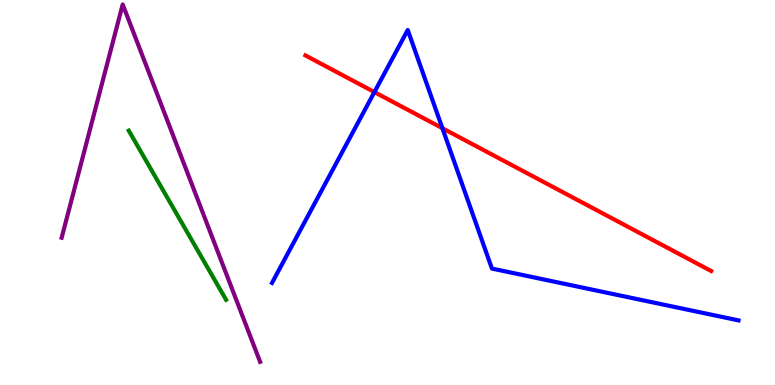[{'lines': ['blue', 'red'], 'intersections': [{'x': 4.83, 'y': 7.61}, {'x': 5.71, 'y': 6.67}]}, {'lines': ['green', 'red'], 'intersections': []}, {'lines': ['purple', 'red'], 'intersections': []}, {'lines': ['blue', 'green'], 'intersections': []}, {'lines': ['blue', 'purple'], 'intersections': []}, {'lines': ['green', 'purple'], 'intersections': []}]